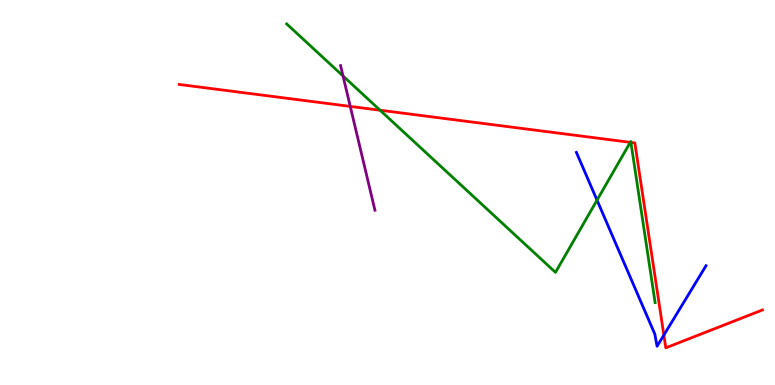[{'lines': ['blue', 'red'], 'intersections': [{'x': 8.57, 'y': 1.3}]}, {'lines': ['green', 'red'], 'intersections': [{'x': 4.9, 'y': 7.14}, {'x': 8.13, 'y': 6.3}, {'x': 8.14, 'y': 6.3}]}, {'lines': ['purple', 'red'], 'intersections': [{'x': 4.52, 'y': 7.24}]}, {'lines': ['blue', 'green'], 'intersections': [{'x': 7.7, 'y': 4.8}]}, {'lines': ['blue', 'purple'], 'intersections': []}, {'lines': ['green', 'purple'], 'intersections': [{'x': 4.43, 'y': 8.03}]}]